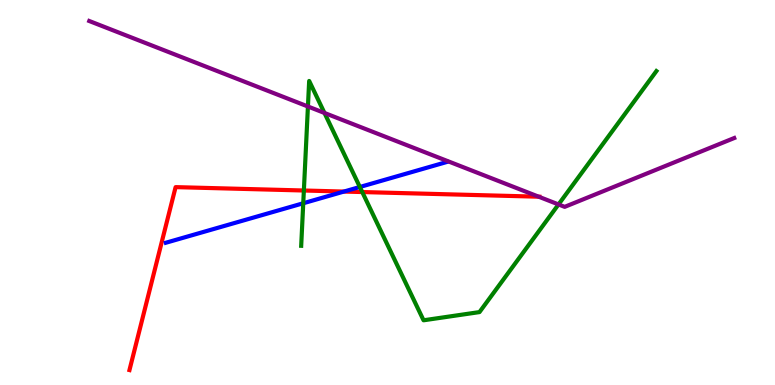[{'lines': ['blue', 'red'], 'intersections': [{'x': 4.44, 'y': 5.02}]}, {'lines': ['green', 'red'], 'intersections': [{'x': 3.92, 'y': 5.05}, {'x': 4.67, 'y': 5.01}]}, {'lines': ['purple', 'red'], 'intersections': [{'x': 6.95, 'y': 4.89}]}, {'lines': ['blue', 'green'], 'intersections': [{'x': 3.91, 'y': 4.72}, {'x': 4.64, 'y': 5.14}]}, {'lines': ['blue', 'purple'], 'intersections': []}, {'lines': ['green', 'purple'], 'intersections': [{'x': 3.97, 'y': 7.23}, {'x': 4.19, 'y': 7.07}, {'x': 7.21, 'y': 4.69}]}]